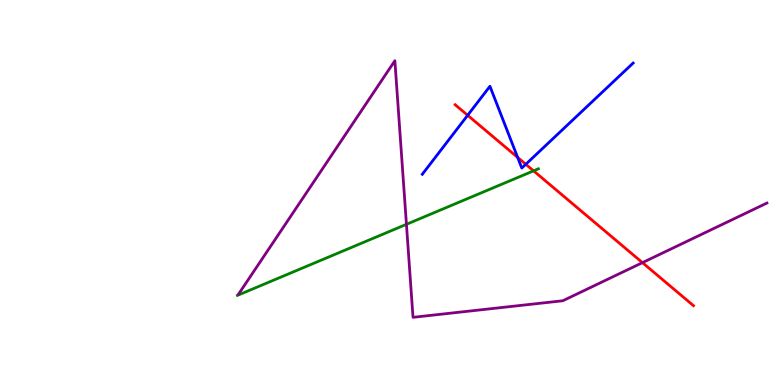[{'lines': ['blue', 'red'], 'intersections': [{'x': 6.03, 'y': 7.01}, {'x': 6.68, 'y': 5.91}, {'x': 6.78, 'y': 5.73}]}, {'lines': ['green', 'red'], 'intersections': [{'x': 6.88, 'y': 5.56}]}, {'lines': ['purple', 'red'], 'intersections': [{'x': 8.29, 'y': 3.18}]}, {'lines': ['blue', 'green'], 'intersections': []}, {'lines': ['blue', 'purple'], 'intersections': []}, {'lines': ['green', 'purple'], 'intersections': [{'x': 5.24, 'y': 4.17}]}]